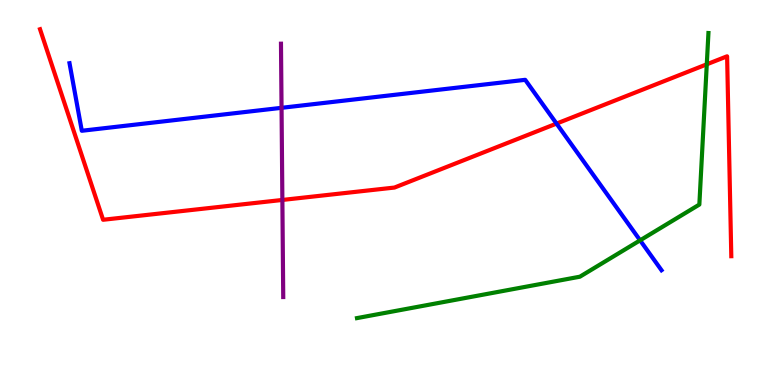[{'lines': ['blue', 'red'], 'intersections': [{'x': 7.18, 'y': 6.79}]}, {'lines': ['green', 'red'], 'intersections': [{'x': 9.12, 'y': 8.33}]}, {'lines': ['purple', 'red'], 'intersections': [{'x': 3.64, 'y': 4.81}]}, {'lines': ['blue', 'green'], 'intersections': [{'x': 8.26, 'y': 3.76}]}, {'lines': ['blue', 'purple'], 'intersections': [{'x': 3.63, 'y': 7.2}]}, {'lines': ['green', 'purple'], 'intersections': []}]